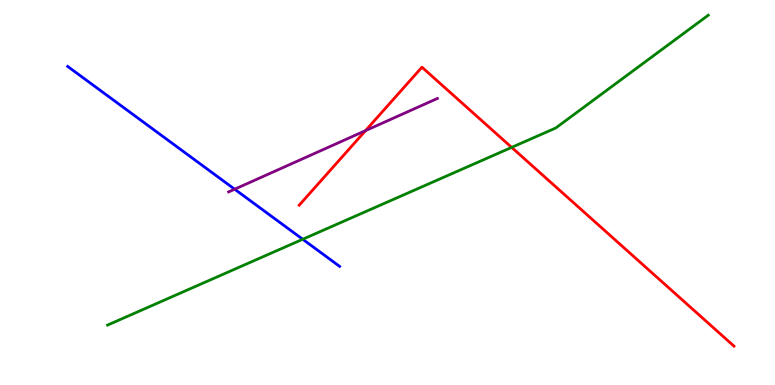[{'lines': ['blue', 'red'], 'intersections': []}, {'lines': ['green', 'red'], 'intersections': [{'x': 6.6, 'y': 6.17}]}, {'lines': ['purple', 'red'], 'intersections': [{'x': 4.72, 'y': 6.61}]}, {'lines': ['blue', 'green'], 'intersections': [{'x': 3.91, 'y': 3.79}]}, {'lines': ['blue', 'purple'], 'intersections': [{'x': 3.03, 'y': 5.09}]}, {'lines': ['green', 'purple'], 'intersections': []}]